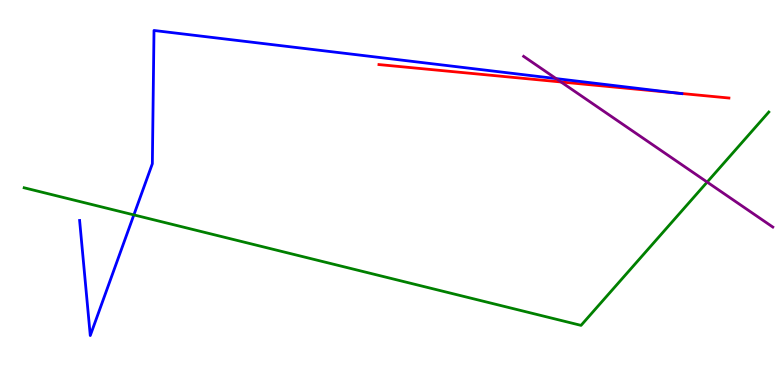[{'lines': ['blue', 'red'], 'intersections': [{'x': 8.73, 'y': 7.58}]}, {'lines': ['green', 'red'], 'intersections': []}, {'lines': ['purple', 'red'], 'intersections': [{'x': 7.24, 'y': 7.87}]}, {'lines': ['blue', 'green'], 'intersections': [{'x': 1.73, 'y': 4.42}]}, {'lines': ['blue', 'purple'], 'intersections': [{'x': 7.18, 'y': 7.96}]}, {'lines': ['green', 'purple'], 'intersections': [{'x': 9.12, 'y': 5.27}]}]